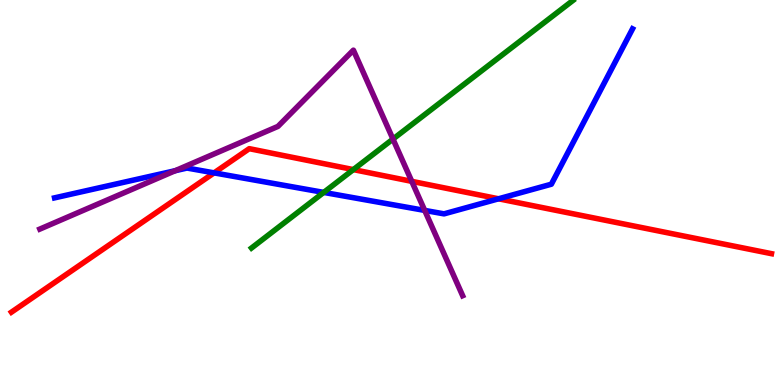[{'lines': ['blue', 'red'], 'intersections': [{'x': 2.76, 'y': 5.51}, {'x': 6.43, 'y': 4.84}]}, {'lines': ['green', 'red'], 'intersections': [{'x': 4.56, 'y': 5.59}]}, {'lines': ['purple', 'red'], 'intersections': [{'x': 5.31, 'y': 5.29}]}, {'lines': ['blue', 'green'], 'intersections': [{'x': 4.18, 'y': 5.0}]}, {'lines': ['blue', 'purple'], 'intersections': [{'x': 2.26, 'y': 5.57}, {'x': 5.48, 'y': 4.53}]}, {'lines': ['green', 'purple'], 'intersections': [{'x': 5.07, 'y': 6.39}]}]